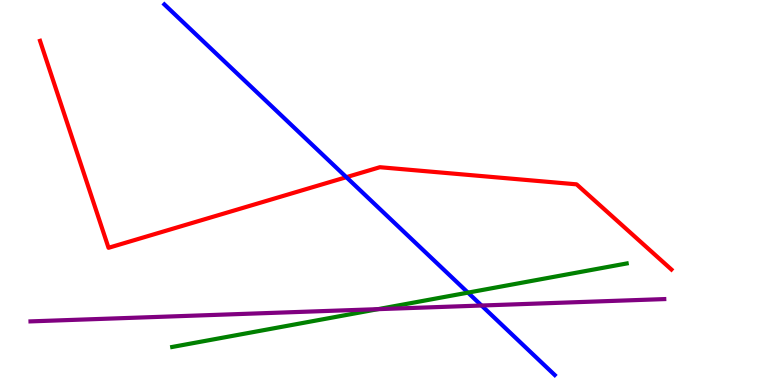[{'lines': ['blue', 'red'], 'intersections': [{'x': 4.47, 'y': 5.4}]}, {'lines': ['green', 'red'], 'intersections': []}, {'lines': ['purple', 'red'], 'intersections': []}, {'lines': ['blue', 'green'], 'intersections': [{'x': 6.04, 'y': 2.4}]}, {'lines': ['blue', 'purple'], 'intersections': [{'x': 6.21, 'y': 2.06}]}, {'lines': ['green', 'purple'], 'intersections': [{'x': 4.88, 'y': 1.97}]}]